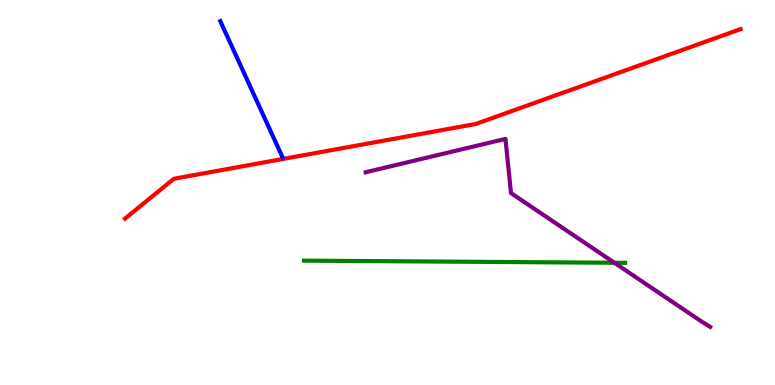[{'lines': ['blue', 'red'], 'intersections': []}, {'lines': ['green', 'red'], 'intersections': []}, {'lines': ['purple', 'red'], 'intersections': []}, {'lines': ['blue', 'green'], 'intersections': []}, {'lines': ['blue', 'purple'], 'intersections': []}, {'lines': ['green', 'purple'], 'intersections': [{'x': 7.93, 'y': 3.18}]}]